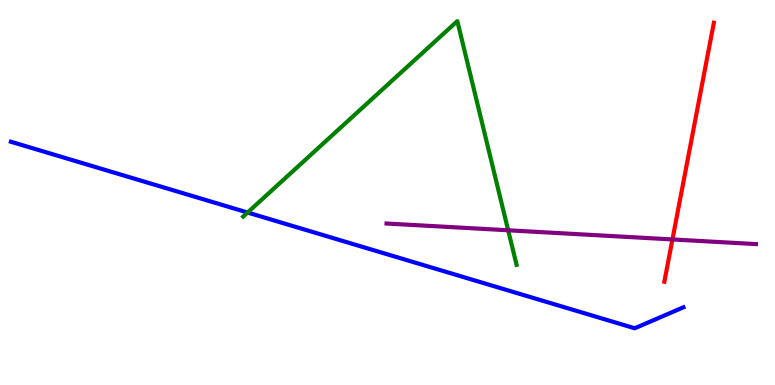[{'lines': ['blue', 'red'], 'intersections': []}, {'lines': ['green', 'red'], 'intersections': []}, {'lines': ['purple', 'red'], 'intersections': [{'x': 8.68, 'y': 3.78}]}, {'lines': ['blue', 'green'], 'intersections': [{'x': 3.19, 'y': 4.48}]}, {'lines': ['blue', 'purple'], 'intersections': []}, {'lines': ['green', 'purple'], 'intersections': [{'x': 6.56, 'y': 4.02}]}]